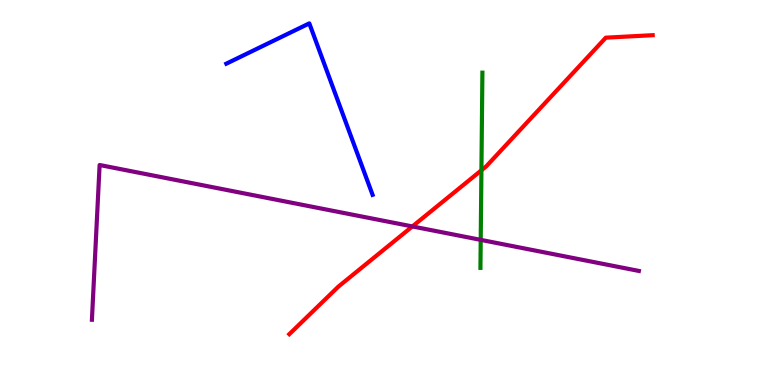[{'lines': ['blue', 'red'], 'intersections': []}, {'lines': ['green', 'red'], 'intersections': [{'x': 6.21, 'y': 5.58}]}, {'lines': ['purple', 'red'], 'intersections': [{'x': 5.32, 'y': 4.12}]}, {'lines': ['blue', 'green'], 'intersections': []}, {'lines': ['blue', 'purple'], 'intersections': []}, {'lines': ['green', 'purple'], 'intersections': [{'x': 6.2, 'y': 3.77}]}]